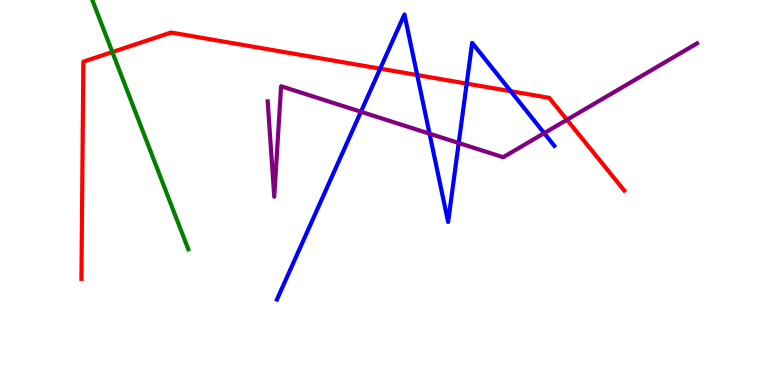[{'lines': ['blue', 'red'], 'intersections': [{'x': 4.91, 'y': 8.22}, {'x': 5.38, 'y': 8.05}, {'x': 6.02, 'y': 7.83}, {'x': 6.59, 'y': 7.63}]}, {'lines': ['green', 'red'], 'intersections': [{'x': 1.45, 'y': 8.65}]}, {'lines': ['purple', 'red'], 'intersections': [{'x': 7.32, 'y': 6.89}]}, {'lines': ['blue', 'green'], 'intersections': []}, {'lines': ['blue', 'purple'], 'intersections': [{'x': 4.66, 'y': 7.1}, {'x': 5.54, 'y': 6.53}, {'x': 5.92, 'y': 6.29}, {'x': 7.02, 'y': 6.54}]}, {'lines': ['green', 'purple'], 'intersections': []}]